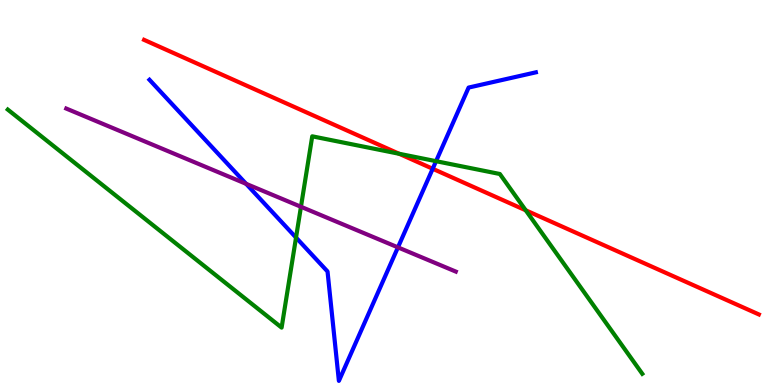[{'lines': ['blue', 'red'], 'intersections': [{'x': 5.58, 'y': 5.62}]}, {'lines': ['green', 'red'], 'intersections': [{'x': 5.15, 'y': 6.01}, {'x': 6.78, 'y': 4.54}]}, {'lines': ['purple', 'red'], 'intersections': []}, {'lines': ['blue', 'green'], 'intersections': [{'x': 3.82, 'y': 3.83}, {'x': 5.63, 'y': 5.81}]}, {'lines': ['blue', 'purple'], 'intersections': [{'x': 3.18, 'y': 5.23}, {'x': 5.13, 'y': 3.57}]}, {'lines': ['green', 'purple'], 'intersections': [{'x': 3.88, 'y': 4.63}]}]